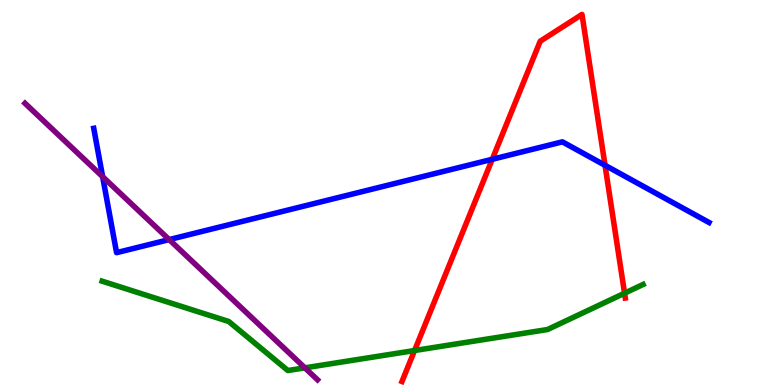[{'lines': ['blue', 'red'], 'intersections': [{'x': 6.35, 'y': 5.86}, {'x': 7.81, 'y': 5.71}]}, {'lines': ['green', 'red'], 'intersections': [{'x': 5.35, 'y': 0.896}, {'x': 8.06, 'y': 2.38}]}, {'lines': ['purple', 'red'], 'intersections': []}, {'lines': ['blue', 'green'], 'intersections': []}, {'lines': ['blue', 'purple'], 'intersections': [{'x': 1.32, 'y': 5.41}, {'x': 2.18, 'y': 3.78}]}, {'lines': ['green', 'purple'], 'intersections': [{'x': 3.93, 'y': 0.446}]}]